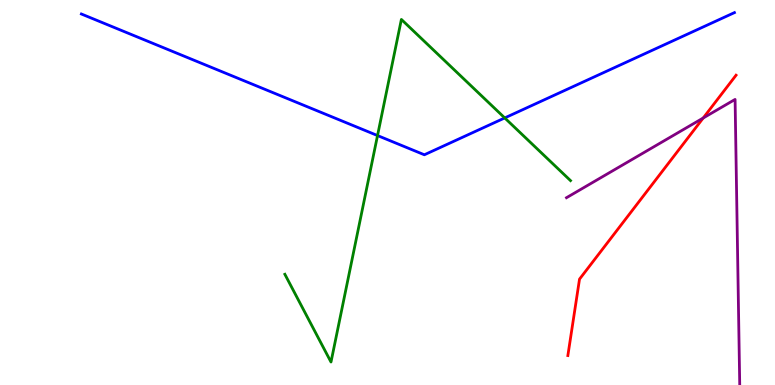[{'lines': ['blue', 'red'], 'intersections': []}, {'lines': ['green', 'red'], 'intersections': []}, {'lines': ['purple', 'red'], 'intersections': [{'x': 9.07, 'y': 6.93}]}, {'lines': ['blue', 'green'], 'intersections': [{'x': 4.87, 'y': 6.48}, {'x': 6.51, 'y': 6.94}]}, {'lines': ['blue', 'purple'], 'intersections': []}, {'lines': ['green', 'purple'], 'intersections': []}]